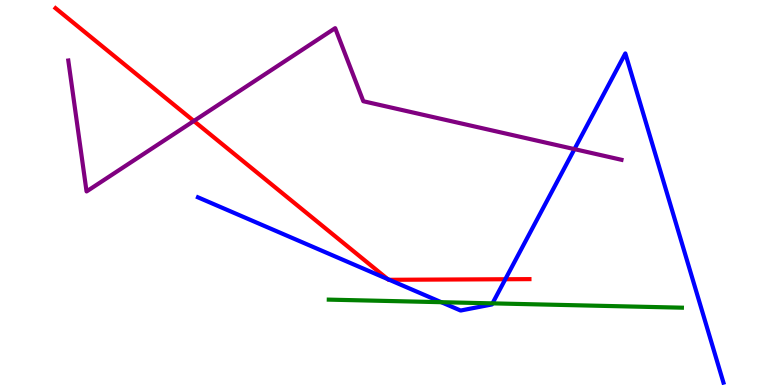[{'lines': ['blue', 'red'], 'intersections': [{'x': 5.0, 'y': 2.75}, {'x': 5.02, 'y': 2.73}, {'x': 6.52, 'y': 2.75}]}, {'lines': ['green', 'red'], 'intersections': []}, {'lines': ['purple', 'red'], 'intersections': [{'x': 2.5, 'y': 6.86}]}, {'lines': ['blue', 'green'], 'intersections': [{'x': 5.69, 'y': 2.15}, {'x': 6.35, 'y': 2.12}]}, {'lines': ['blue', 'purple'], 'intersections': [{'x': 7.41, 'y': 6.13}]}, {'lines': ['green', 'purple'], 'intersections': []}]